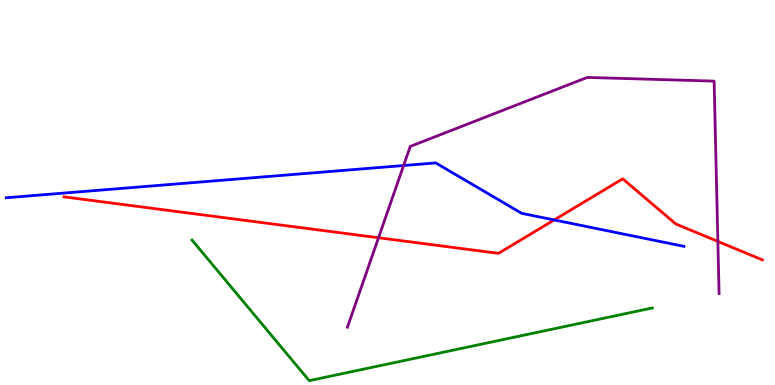[{'lines': ['blue', 'red'], 'intersections': [{'x': 7.15, 'y': 4.29}]}, {'lines': ['green', 'red'], 'intersections': []}, {'lines': ['purple', 'red'], 'intersections': [{'x': 4.88, 'y': 3.82}, {'x': 9.26, 'y': 3.73}]}, {'lines': ['blue', 'green'], 'intersections': []}, {'lines': ['blue', 'purple'], 'intersections': [{'x': 5.21, 'y': 5.7}]}, {'lines': ['green', 'purple'], 'intersections': []}]